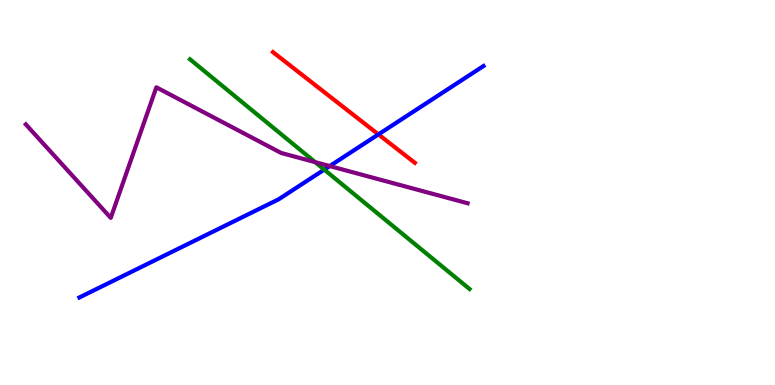[{'lines': ['blue', 'red'], 'intersections': [{'x': 4.88, 'y': 6.51}]}, {'lines': ['green', 'red'], 'intersections': []}, {'lines': ['purple', 'red'], 'intersections': []}, {'lines': ['blue', 'green'], 'intersections': [{'x': 4.18, 'y': 5.59}]}, {'lines': ['blue', 'purple'], 'intersections': [{'x': 4.25, 'y': 5.69}]}, {'lines': ['green', 'purple'], 'intersections': [{'x': 4.07, 'y': 5.79}]}]